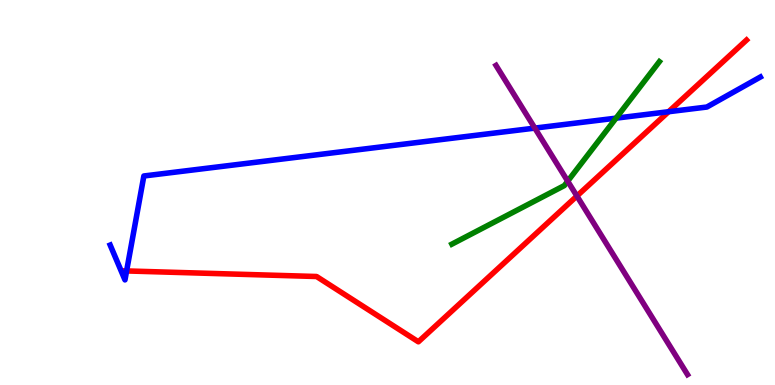[{'lines': ['blue', 'red'], 'intersections': [{'x': 1.63, 'y': 2.96}, {'x': 8.63, 'y': 7.1}]}, {'lines': ['green', 'red'], 'intersections': []}, {'lines': ['purple', 'red'], 'intersections': [{'x': 7.44, 'y': 4.91}]}, {'lines': ['blue', 'green'], 'intersections': [{'x': 7.95, 'y': 6.93}]}, {'lines': ['blue', 'purple'], 'intersections': [{'x': 6.9, 'y': 6.67}]}, {'lines': ['green', 'purple'], 'intersections': [{'x': 7.33, 'y': 5.29}]}]